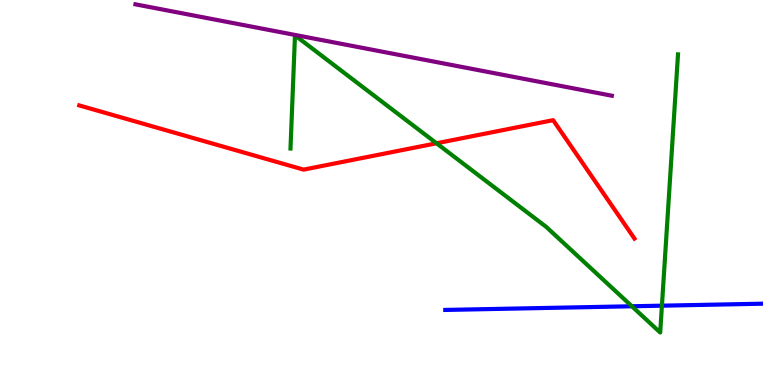[{'lines': ['blue', 'red'], 'intersections': []}, {'lines': ['green', 'red'], 'intersections': [{'x': 5.63, 'y': 6.28}]}, {'lines': ['purple', 'red'], 'intersections': []}, {'lines': ['blue', 'green'], 'intersections': [{'x': 8.15, 'y': 2.05}, {'x': 8.54, 'y': 2.06}]}, {'lines': ['blue', 'purple'], 'intersections': []}, {'lines': ['green', 'purple'], 'intersections': []}]